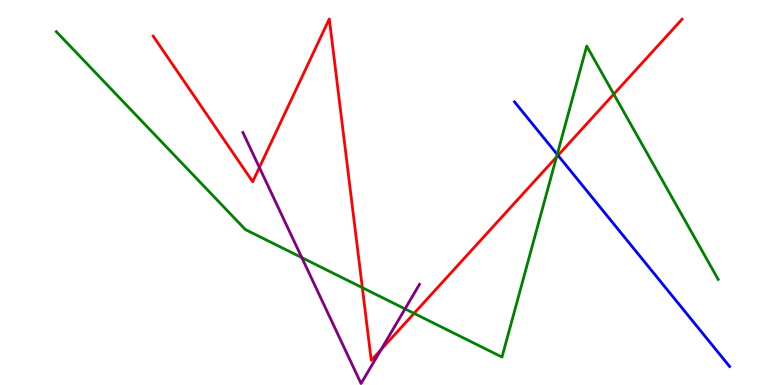[{'lines': ['blue', 'red'], 'intersections': [{'x': 7.2, 'y': 5.96}]}, {'lines': ['green', 'red'], 'intersections': [{'x': 4.68, 'y': 2.53}, {'x': 5.34, 'y': 1.86}, {'x': 7.18, 'y': 5.92}, {'x': 7.92, 'y': 7.55}]}, {'lines': ['purple', 'red'], 'intersections': [{'x': 3.35, 'y': 5.65}, {'x': 4.92, 'y': 0.917}]}, {'lines': ['blue', 'green'], 'intersections': [{'x': 7.19, 'y': 5.99}]}, {'lines': ['blue', 'purple'], 'intersections': []}, {'lines': ['green', 'purple'], 'intersections': [{'x': 3.89, 'y': 3.31}, {'x': 5.23, 'y': 1.98}]}]